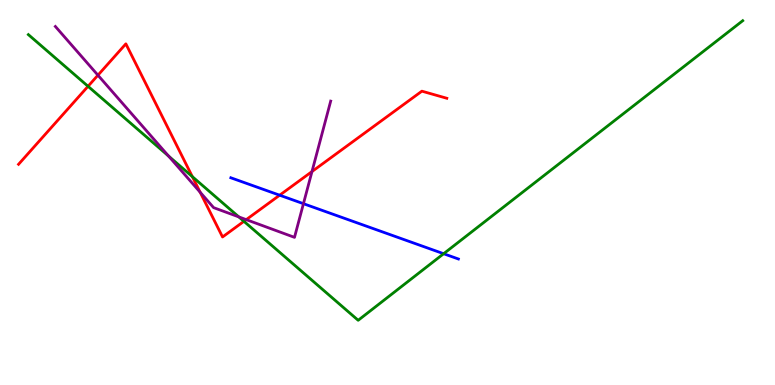[{'lines': ['blue', 'red'], 'intersections': [{'x': 3.61, 'y': 4.93}]}, {'lines': ['green', 'red'], 'intersections': [{'x': 1.14, 'y': 7.76}, {'x': 2.48, 'y': 5.41}, {'x': 3.15, 'y': 4.25}]}, {'lines': ['purple', 'red'], 'intersections': [{'x': 1.26, 'y': 8.05}, {'x': 2.58, 'y': 5.01}, {'x': 3.18, 'y': 4.3}, {'x': 4.03, 'y': 5.54}]}, {'lines': ['blue', 'green'], 'intersections': [{'x': 5.72, 'y': 3.41}]}, {'lines': ['blue', 'purple'], 'intersections': [{'x': 3.92, 'y': 4.71}]}, {'lines': ['green', 'purple'], 'intersections': [{'x': 2.17, 'y': 5.95}, {'x': 3.08, 'y': 4.37}]}]